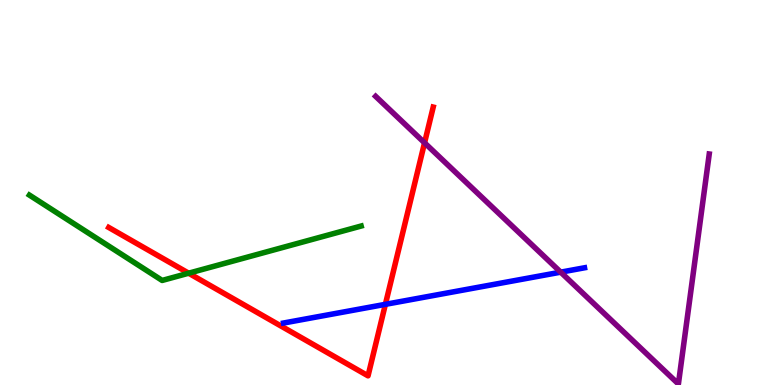[{'lines': ['blue', 'red'], 'intersections': [{'x': 4.97, 'y': 2.1}]}, {'lines': ['green', 'red'], 'intersections': [{'x': 2.43, 'y': 2.9}]}, {'lines': ['purple', 'red'], 'intersections': [{'x': 5.48, 'y': 6.29}]}, {'lines': ['blue', 'green'], 'intersections': []}, {'lines': ['blue', 'purple'], 'intersections': [{'x': 7.23, 'y': 2.93}]}, {'lines': ['green', 'purple'], 'intersections': []}]